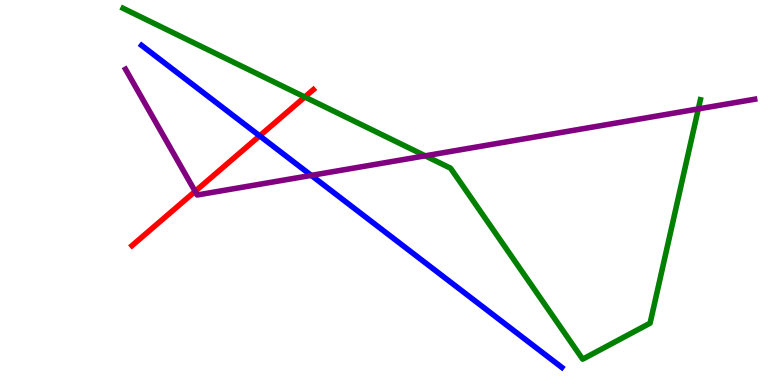[{'lines': ['blue', 'red'], 'intersections': [{'x': 3.35, 'y': 6.47}]}, {'lines': ['green', 'red'], 'intersections': [{'x': 3.93, 'y': 7.48}]}, {'lines': ['purple', 'red'], 'intersections': [{'x': 2.52, 'y': 5.03}]}, {'lines': ['blue', 'green'], 'intersections': []}, {'lines': ['blue', 'purple'], 'intersections': [{'x': 4.02, 'y': 5.44}]}, {'lines': ['green', 'purple'], 'intersections': [{'x': 5.49, 'y': 5.95}, {'x': 9.01, 'y': 7.17}]}]